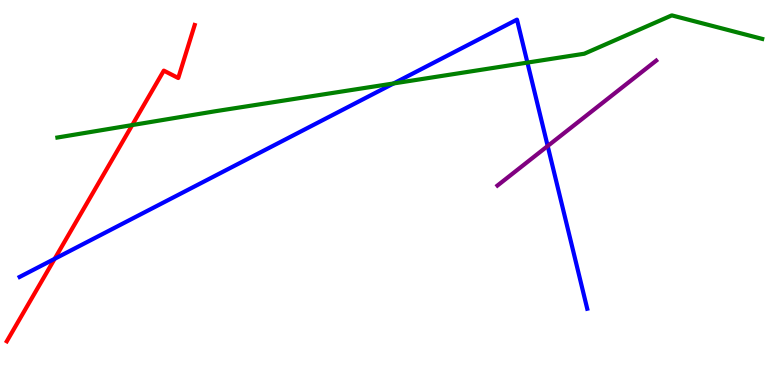[{'lines': ['blue', 'red'], 'intersections': [{'x': 0.705, 'y': 3.28}]}, {'lines': ['green', 'red'], 'intersections': [{'x': 1.71, 'y': 6.75}]}, {'lines': ['purple', 'red'], 'intersections': []}, {'lines': ['blue', 'green'], 'intersections': [{'x': 5.08, 'y': 7.83}, {'x': 6.81, 'y': 8.37}]}, {'lines': ['blue', 'purple'], 'intersections': [{'x': 7.07, 'y': 6.21}]}, {'lines': ['green', 'purple'], 'intersections': []}]